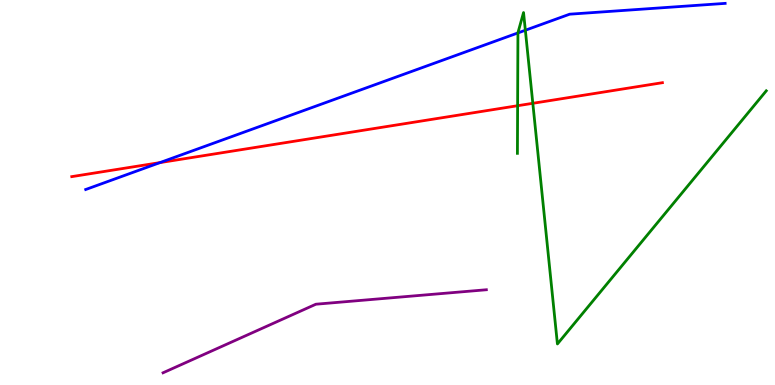[{'lines': ['blue', 'red'], 'intersections': [{'x': 2.06, 'y': 5.78}]}, {'lines': ['green', 'red'], 'intersections': [{'x': 6.68, 'y': 7.25}, {'x': 6.88, 'y': 7.32}]}, {'lines': ['purple', 'red'], 'intersections': []}, {'lines': ['blue', 'green'], 'intersections': [{'x': 6.68, 'y': 9.14}, {'x': 6.78, 'y': 9.21}]}, {'lines': ['blue', 'purple'], 'intersections': []}, {'lines': ['green', 'purple'], 'intersections': []}]